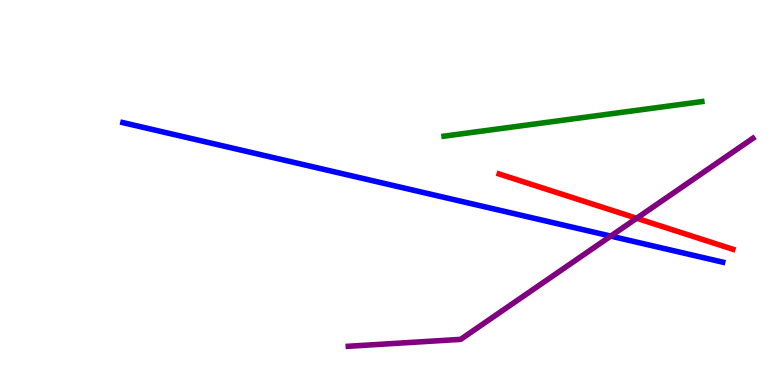[{'lines': ['blue', 'red'], 'intersections': []}, {'lines': ['green', 'red'], 'intersections': []}, {'lines': ['purple', 'red'], 'intersections': [{'x': 8.22, 'y': 4.33}]}, {'lines': ['blue', 'green'], 'intersections': []}, {'lines': ['blue', 'purple'], 'intersections': [{'x': 7.88, 'y': 3.87}]}, {'lines': ['green', 'purple'], 'intersections': []}]